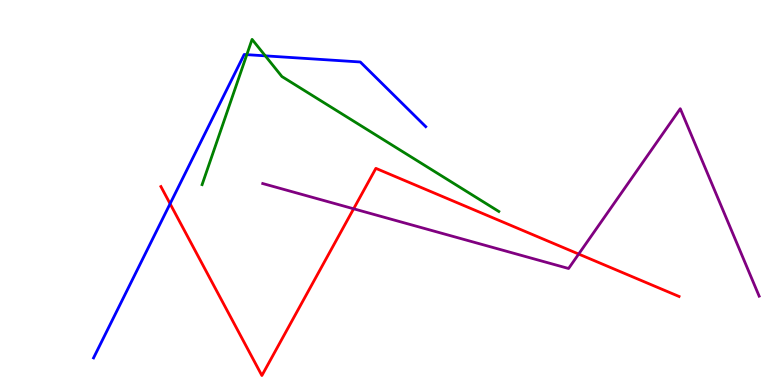[{'lines': ['blue', 'red'], 'intersections': [{'x': 2.19, 'y': 4.71}]}, {'lines': ['green', 'red'], 'intersections': []}, {'lines': ['purple', 'red'], 'intersections': [{'x': 4.56, 'y': 4.58}, {'x': 7.47, 'y': 3.4}]}, {'lines': ['blue', 'green'], 'intersections': [{'x': 3.18, 'y': 8.58}, {'x': 3.42, 'y': 8.55}]}, {'lines': ['blue', 'purple'], 'intersections': []}, {'lines': ['green', 'purple'], 'intersections': []}]